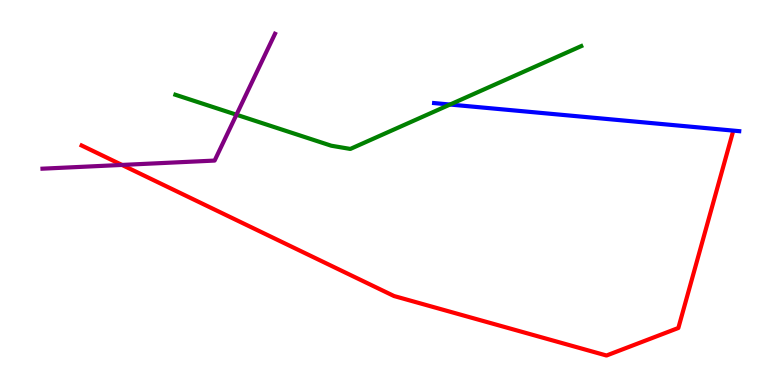[{'lines': ['blue', 'red'], 'intersections': []}, {'lines': ['green', 'red'], 'intersections': []}, {'lines': ['purple', 'red'], 'intersections': [{'x': 1.57, 'y': 5.72}]}, {'lines': ['blue', 'green'], 'intersections': [{'x': 5.81, 'y': 7.28}]}, {'lines': ['blue', 'purple'], 'intersections': []}, {'lines': ['green', 'purple'], 'intersections': [{'x': 3.05, 'y': 7.02}]}]